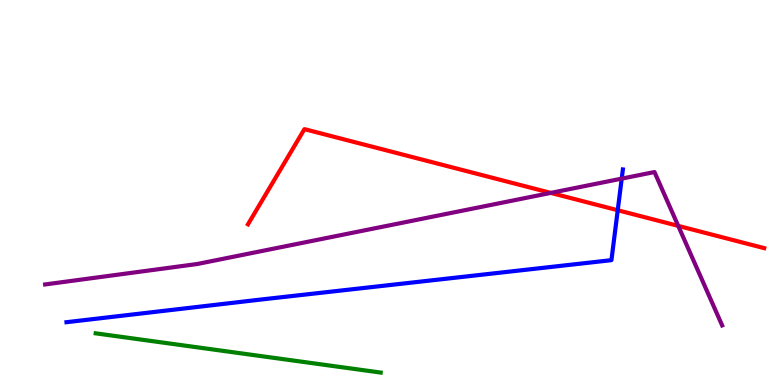[{'lines': ['blue', 'red'], 'intersections': [{'x': 7.97, 'y': 4.54}]}, {'lines': ['green', 'red'], 'intersections': []}, {'lines': ['purple', 'red'], 'intersections': [{'x': 7.11, 'y': 4.99}, {'x': 8.75, 'y': 4.13}]}, {'lines': ['blue', 'green'], 'intersections': []}, {'lines': ['blue', 'purple'], 'intersections': [{'x': 8.02, 'y': 5.36}]}, {'lines': ['green', 'purple'], 'intersections': []}]